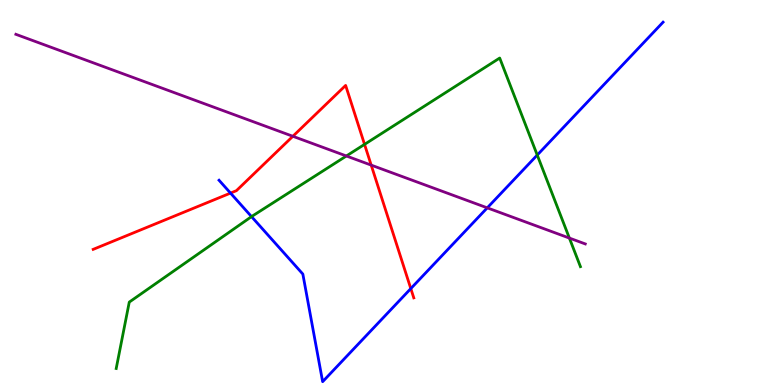[{'lines': ['blue', 'red'], 'intersections': [{'x': 2.97, 'y': 4.98}, {'x': 5.3, 'y': 2.5}]}, {'lines': ['green', 'red'], 'intersections': [{'x': 4.7, 'y': 6.25}]}, {'lines': ['purple', 'red'], 'intersections': [{'x': 3.78, 'y': 6.46}, {'x': 4.79, 'y': 5.71}]}, {'lines': ['blue', 'green'], 'intersections': [{'x': 3.25, 'y': 4.37}, {'x': 6.93, 'y': 5.97}]}, {'lines': ['blue', 'purple'], 'intersections': [{'x': 6.29, 'y': 4.6}]}, {'lines': ['green', 'purple'], 'intersections': [{'x': 4.47, 'y': 5.95}, {'x': 7.35, 'y': 3.82}]}]